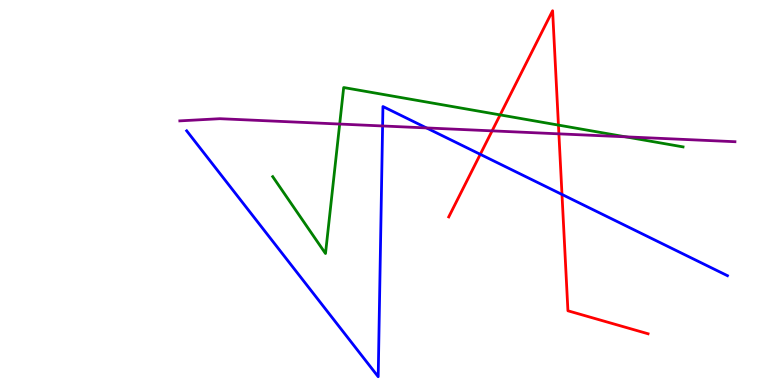[{'lines': ['blue', 'red'], 'intersections': [{'x': 6.2, 'y': 5.99}, {'x': 7.25, 'y': 4.95}]}, {'lines': ['green', 'red'], 'intersections': [{'x': 6.45, 'y': 7.02}, {'x': 7.21, 'y': 6.75}]}, {'lines': ['purple', 'red'], 'intersections': [{'x': 6.35, 'y': 6.6}, {'x': 7.21, 'y': 6.52}]}, {'lines': ['blue', 'green'], 'intersections': []}, {'lines': ['blue', 'purple'], 'intersections': [{'x': 4.94, 'y': 6.73}, {'x': 5.5, 'y': 6.68}]}, {'lines': ['green', 'purple'], 'intersections': [{'x': 4.38, 'y': 6.78}, {'x': 8.07, 'y': 6.45}]}]